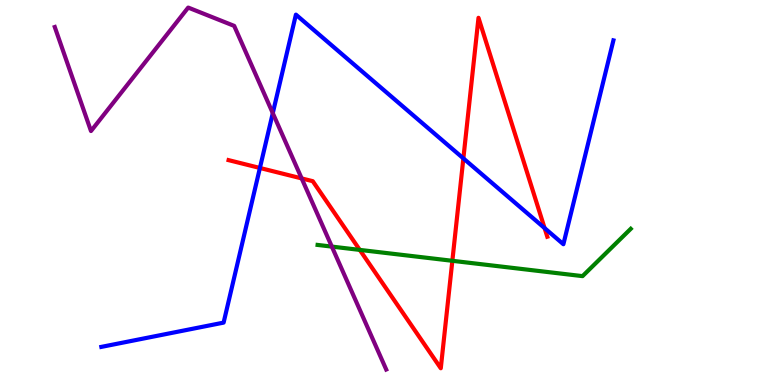[{'lines': ['blue', 'red'], 'intersections': [{'x': 3.35, 'y': 5.64}, {'x': 5.98, 'y': 5.89}, {'x': 7.03, 'y': 4.08}]}, {'lines': ['green', 'red'], 'intersections': [{'x': 4.64, 'y': 3.51}, {'x': 5.84, 'y': 3.23}]}, {'lines': ['purple', 'red'], 'intersections': [{'x': 3.89, 'y': 5.37}]}, {'lines': ['blue', 'green'], 'intersections': []}, {'lines': ['blue', 'purple'], 'intersections': [{'x': 3.52, 'y': 7.06}]}, {'lines': ['green', 'purple'], 'intersections': [{'x': 4.28, 'y': 3.59}]}]